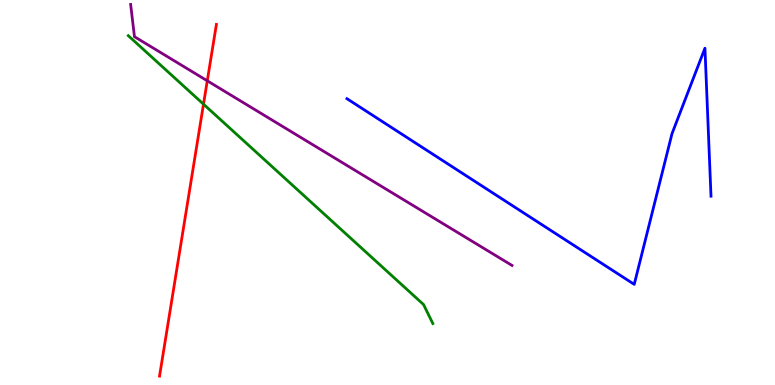[{'lines': ['blue', 'red'], 'intersections': []}, {'lines': ['green', 'red'], 'intersections': [{'x': 2.63, 'y': 7.29}]}, {'lines': ['purple', 'red'], 'intersections': [{'x': 2.67, 'y': 7.9}]}, {'lines': ['blue', 'green'], 'intersections': []}, {'lines': ['blue', 'purple'], 'intersections': []}, {'lines': ['green', 'purple'], 'intersections': []}]